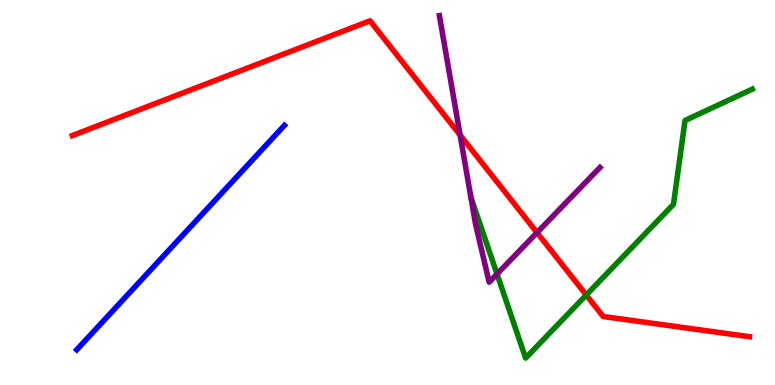[{'lines': ['blue', 'red'], 'intersections': []}, {'lines': ['green', 'red'], 'intersections': [{'x': 7.56, 'y': 2.34}]}, {'lines': ['purple', 'red'], 'intersections': [{'x': 5.94, 'y': 6.49}, {'x': 6.93, 'y': 3.96}]}, {'lines': ['blue', 'green'], 'intersections': []}, {'lines': ['blue', 'purple'], 'intersections': []}, {'lines': ['green', 'purple'], 'intersections': [{'x': 6.41, 'y': 2.88}]}]